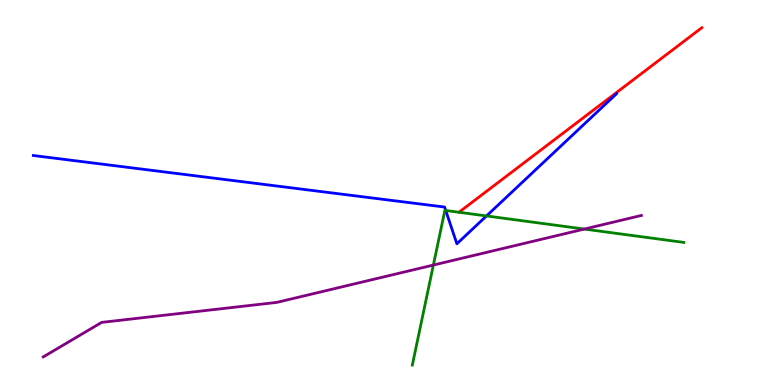[{'lines': ['blue', 'red'], 'intersections': []}, {'lines': ['green', 'red'], 'intersections': []}, {'lines': ['purple', 'red'], 'intersections': []}, {'lines': ['blue', 'green'], 'intersections': [{'x': 5.75, 'y': 4.53}, {'x': 6.28, 'y': 4.39}]}, {'lines': ['blue', 'purple'], 'intersections': []}, {'lines': ['green', 'purple'], 'intersections': [{'x': 5.59, 'y': 3.12}, {'x': 7.54, 'y': 4.05}]}]